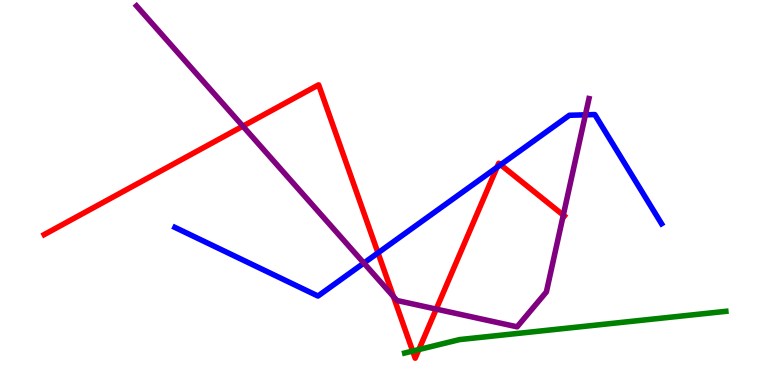[{'lines': ['blue', 'red'], 'intersections': [{'x': 4.88, 'y': 3.43}, {'x': 6.41, 'y': 5.65}, {'x': 6.46, 'y': 5.72}]}, {'lines': ['green', 'red'], 'intersections': [{'x': 5.32, 'y': 0.881}, {'x': 5.41, 'y': 0.921}]}, {'lines': ['purple', 'red'], 'intersections': [{'x': 3.13, 'y': 6.72}, {'x': 5.08, 'y': 2.3}, {'x': 5.63, 'y': 1.97}, {'x': 7.27, 'y': 4.41}]}, {'lines': ['blue', 'green'], 'intersections': []}, {'lines': ['blue', 'purple'], 'intersections': [{'x': 4.69, 'y': 3.17}, {'x': 7.55, 'y': 7.02}]}, {'lines': ['green', 'purple'], 'intersections': []}]